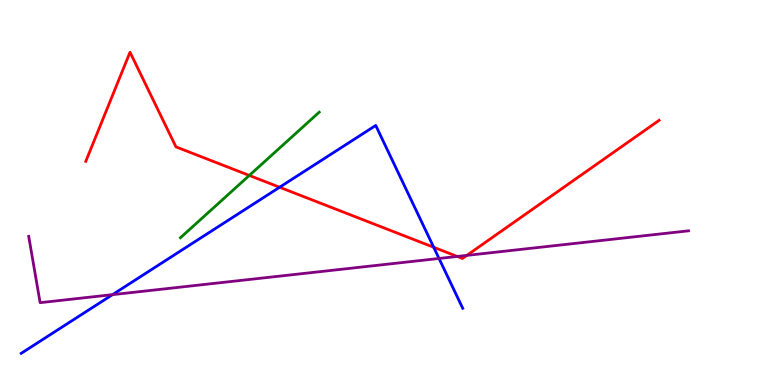[{'lines': ['blue', 'red'], 'intersections': [{'x': 3.61, 'y': 5.14}, {'x': 5.6, 'y': 3.58}]}, {'lines': ['green', 'red'], 'intersections': [{'x': 3.22, 'y': 5.44}]}, {'lines': ['purple', 'red'], 'intersections': [{'x': 5.9, 'y': 3.34}, {'x': 6.02, 'y': 3.37}]}, {'lines': ['blue', 'green'], 'intersections': []}, {'lines': ['blue', 'purple'], 'intersections': [{'x': 1.45, 'y': 2.35}, {'x': 5.66, 'y': 3.29}]}, {'lines': ['green', 'purple'], 'intersections': []}]